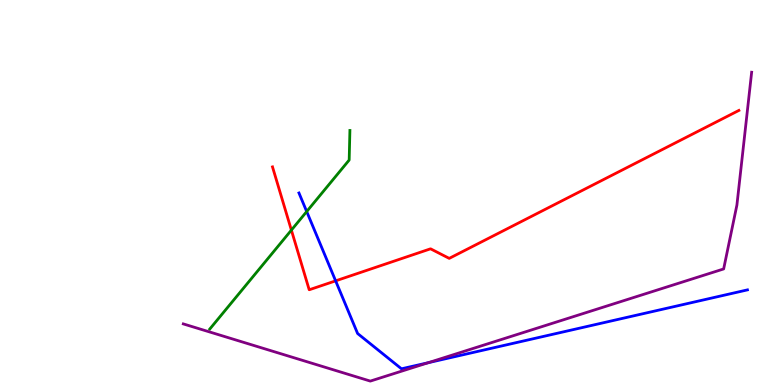[{'lines': ['blue', 'red'], 'intersections': [{'x': 4.33, 'y': 2.71}]}, {'lines': ['green', 'red'], 'intersections': [{'x': 3.76, 'y': 4.02}]}, {'lines': ['purple', 'red'], 'intersections': []}, {'lines': ['blue', 'green'], 'intersections': [{'x': 3.96, 'y': 4.51}]}, {'lines': ['blue', 'purple'], 'intersections': [{'x': 5.53, 'y': 0.58}]}, {'lines': ['green', 'purple'], 'intersections': []}]